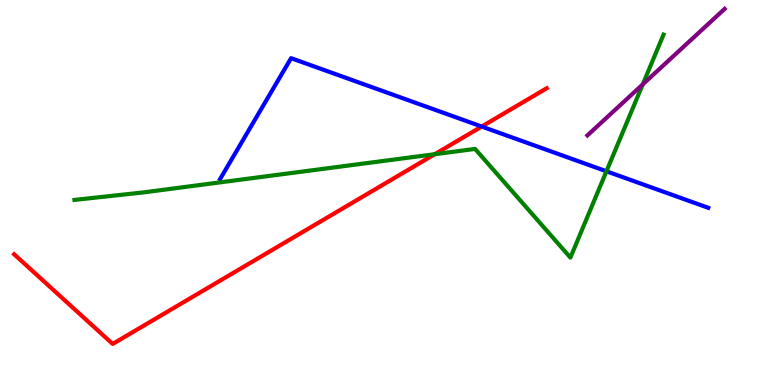[{'lines': ['blue', 'red'], 'intersections': [{'x': 6.22, 'y': 6.71}]}, {'lines': ['green', 'red'], 'intersections': [{'x': 5.61, 'y': 5.99}]}, {'lines': ['purple', 'red'], 'intersections': []}, {'lines': ['blue', 'green'], 'intersections': [{'x': 7.83, 'y': 5.55}]}, {'lines': ['blue', 'purple'], 'intersections': []}, {'lines': ['green', 'purple'], 'intersections': [{'x': 8.29, 'y': 7.81}]}]